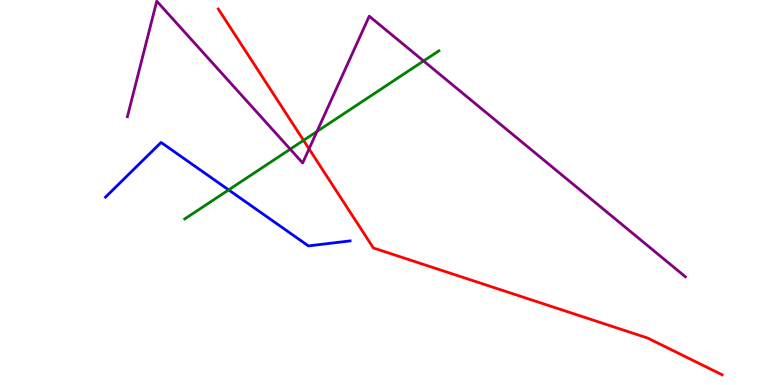[{'lines': ['blue', 'red'], 'intersections': []}, {'lines': ['green', 'red'], 'intersections': [{'x': 3.92, 'y': 6.35}]}, {'lines': ['purple', 'red'], 'intersections': [{'x': 3.99, 'y': 6.13}]}, {'lines': ['blue', 'green'], 'intersections': [{'x': 2.95, 'y': 5.07}]}, {'lines': ['blue', 'purple'], 'intersections': []}, {'lines': ['green', 'purple'], 'intersections': [{'x': 3.74, 'y': 6.13}, {'x': 4.09, 'y': 6.58}, {'x': 5.47, 'y': 8.42}]}]